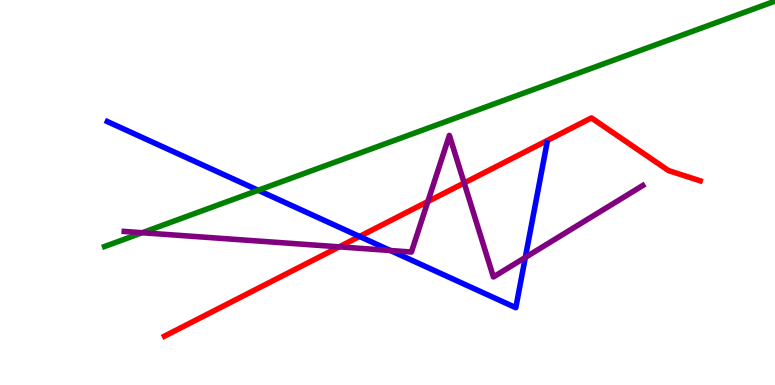[{'lines': ['blue', 'red'], 'intersections': [{'x': 4.64, 'y': 3.86}]}, {'lines': ['green', 'red'], 'intersections': []}, {'lines': ['purple', 'red'], 'intersections': [{'x': 4.38, 'y': 3.59}, {'x': 5.52, 'y': 4.77}, {'x': 5.99, 'y': 5.25}]}, {'lines': ['blue', 'green'], 'intersections': [{'x': 3.33, 'y': 5.06}]}, {'lines': ['blue', 'purple'], 'intersections': [{'x': 5.04, 'y': 3.49}, {'x': 6.78, 'y': 3.31}]}, {'lines': ['green', 'purple'], 'intersections': [{'x': 1.84, 'y': 3.96}]}]